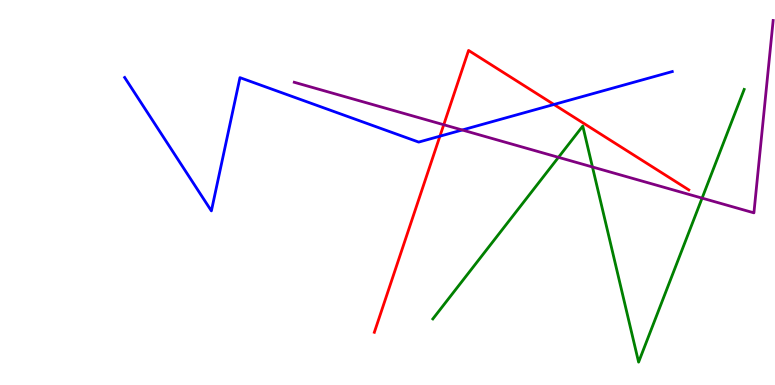[{'lines': ['blue', 'red'], 'intersections': [{'x': 5.68, 'y': 6.46}, {'x': 7.15, 'y': 7.29}]}, {'lines': ['green', 'red'], 'intersections': []}, {'lines': ['purple', 'red'], 'intersections': [{'x': 5.73, 'y': 6.76}]}, {'lines': ['blue', 'green'], 'intersections': []}, {'lines': ['blue', 'purple'], 'intersections': [{'x': 5.96, 'y': 6.62}]}, {'lines': ['green', 'purple'], 'intersections': [{'x': 7.21, 'y': 5.91}, {'x': 7.64, 'y': 5.66}, {'x': 9.06, 'y': 4.85}]}]